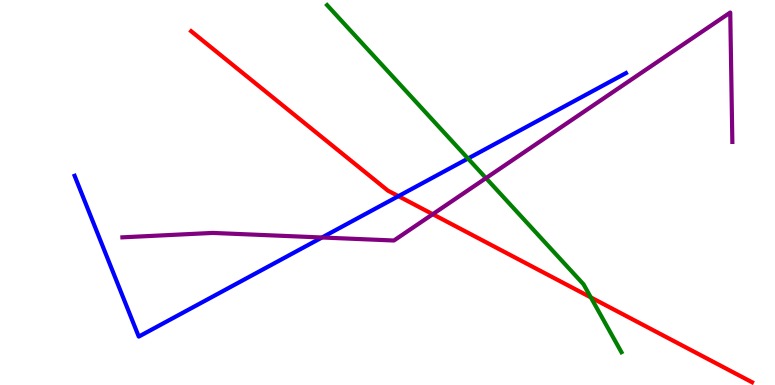[{'lines': ['blue', 'red'], 'intersections': [{'x': 5.14, 'y': 4.9}]}, {'lines': ['green', 'red'], 'intersections': [{'x': 7.62, 'y': 2.28}]}, {'lines': ['purple', 'red'], 'intersections': [{'x': 5.58, 'y': 4.44}]}, {'lines': ['blue', 'green'], 'intersections': [{'x': 6.04, 'y': 5.88}]}, {'lines': ['blue', 'purple'], 'intersections': [{'x': 4.15, 'y': 3.83}]}, {'lines': ['green', 'purple'], 'intersections': [{'x': 6.27, 'y': 5.37}]}]